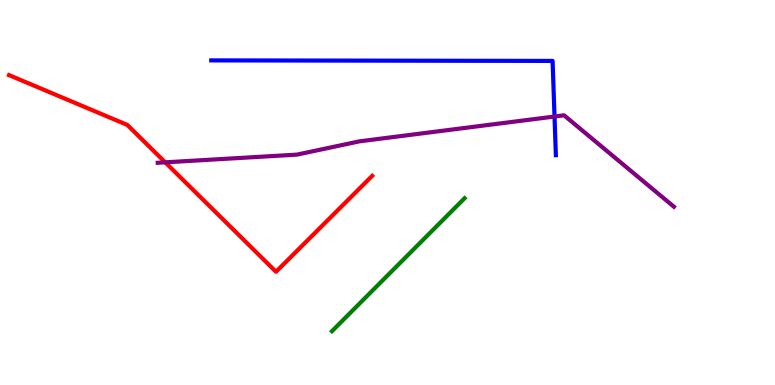[{'lines': ['blue', 'red'], 'intersections': []}, {'lines': ['green', 'red'], 'intersections': []}, {'lines': ['purple', 'red'], 'intersections': [{'x': 2.13, 'y': 5.78}]}, {'lines': ['blue', 'green'], 'intersections': []}, {'lines': ['blue', 'purple'], 'intersections': [{'x': 7.16, 'y': 6.97}]}, {'lines': ['green', 'purple'], 'intersections': []}]